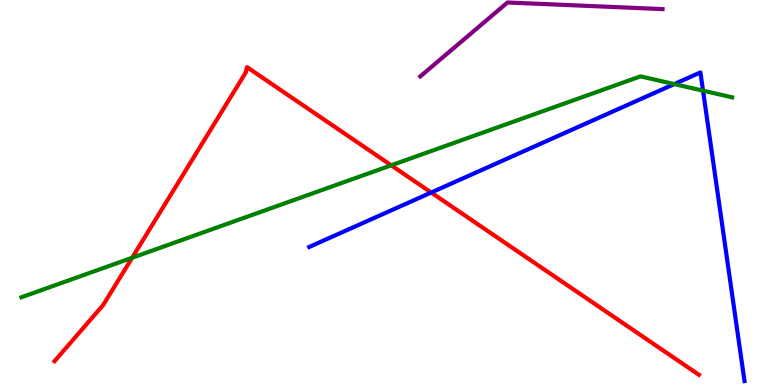[{'lines': ['blue', 'red'], 'intersections': [{'x': 5.56, 'y': 5.0}]}, {'lines': ['green', 'red'], 'intersections': [{'x': 1.71, 'y': 3.31}, {'x': 5.05, 'y': 5.71}]}, {'lines': ['purple', 'red'], 'intersections': []}, {'lines': ['blue', 'green'], 'intersections': [{'x': 8.7, 'y': 7.82}, {'x': 9.07, 'y': 7.64}]}, {'lines': ['blue', 'purple'], 'intersections': []}, {'lines': ['green', 'purple'], 'intersections': []}]